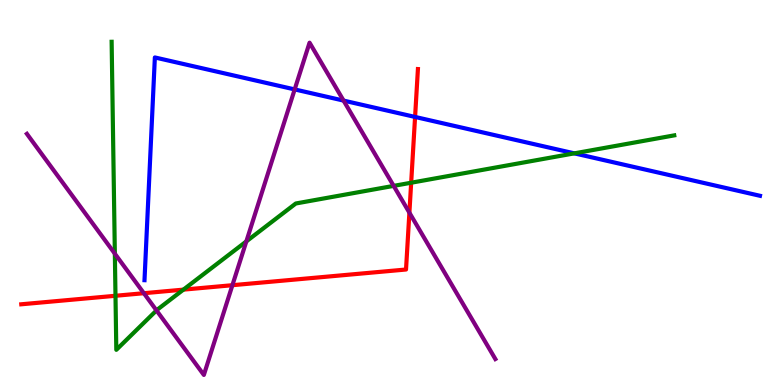[{'lines': ['blue', 'red'], 'intersections': [{'x': 5.36, 'y': 6.96}]}, {'lines': ['green', 'red'], 'intersections': [{'x': 1.49, 'y': 2.32}, {'x': 2.37, 'y': 2.48}, {'x': 5.31, 'y': 5.25}]}, {'lines': ['purple', 'red'], 'intersections': [{'x': 1.86, 'y': 2.38}, {'x': 3.0, 'y': 2.59}, {'x': 5.28, 'y': 4.48}]}, {'lines': ['blue', 'green'], 'intersections': [{'x': 7.41, 'y': 6.02}]}, {'lines': ['blue', 'purple'], 'intersections': [{'x': 3.8, 'y': 7.68}, {'x': 4.43, 'y': 7.39}]}, {'lines': ['green', 'purple'], 'intersections': [{'x': 1.48, 'y': 3.41}, {'x': 2.02, 'y': 1.94}, {'x': 3.18, 'y': 3.73}, {'x': 5.08, 'y': 5.17}]}]